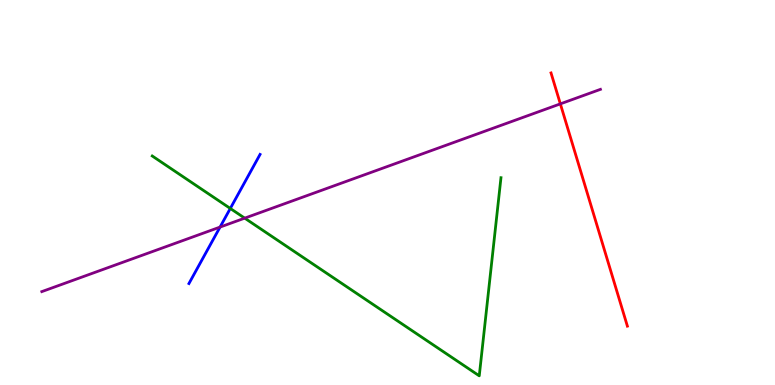[{'lines': ['blue', 'red'], 'intersections': []}, {'lines': ['green', 'red'], 'intersections': []}, {'lines': ['purple', 'red'], 'intersections': [{'x': 7.23, 'y': 7.3}]}, {'lines': ['blue', 'green'], 'intersections': [{'x': 2.97, 'y': 4.59}]}, {'lines': ['blue', 'purple'], 'intersections': [{'x': 2.84, 'y': 4.1}]}, {'lines': ['green', 'purple'], 'intersections': [{'x': 3.16, 'y': 4.33}]}]